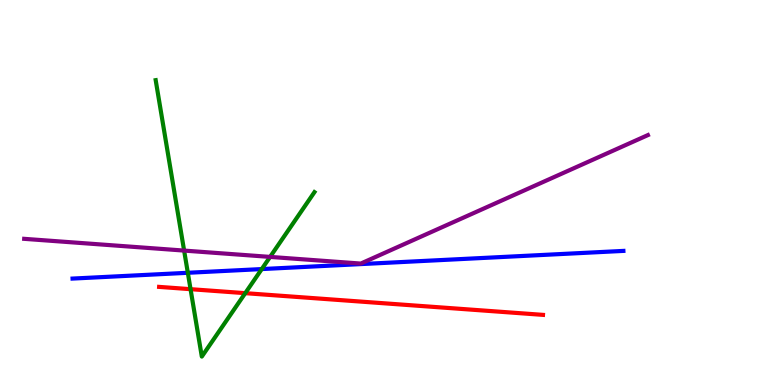[{'lines': ['blue', 'red'], 'intersections': []}, {'lines': ['green', 'red'], 'intersections': [{'x': 2.46, 'y': 2.49}, {'x': 3.16, 'y': 2.39}]}, {'lines': ['purple', 'red'], 'intersections': []}, {'lines': ['blue', 'green'], 'intersections': [{'x': 2.42, 'y': 2.91}, {'x': 3.38, 'y': 3.01}]}, {'lines': ['blue', 'purple'], 'intersections': []}, {'lines': ['green', 'purple'], 'intersections': [{'x': 2.38, 'y': 3.49}, {'x': 3.48, 'y': 3.33}]}]